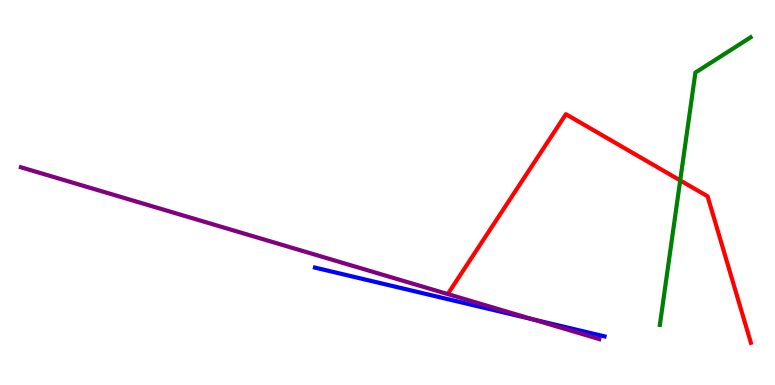[{'lines': ['blue', 'red'], 'intersections': []}, {'lines': ['green', 'red'], 'intersections': [{'x': 8.78, 'y': 5.31}]}, {'lines': ['purple', 'red'], 'intersections': []}, {'lines': ['blue', 'green'], 'intersections': []}, {'lines': ['blue', 'purple'], 'intersections': [{'x': 6.87, 'y': 1.71}]}, {'lines': ['green', 'purple'], 'intersections': []}]